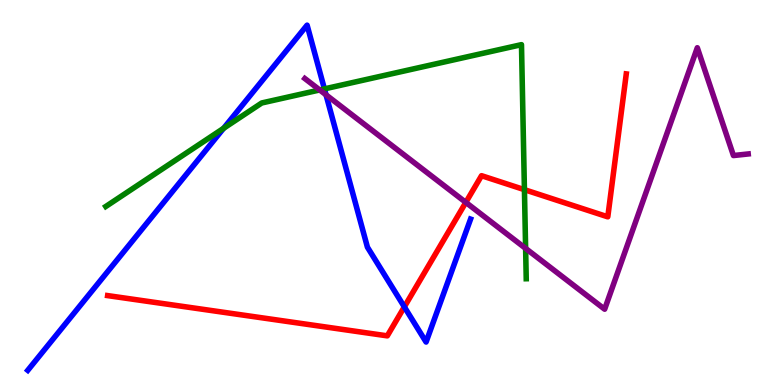[{'lines': ['blue', 'red'], 'intersections': [{'x': 5.22, 'y': 2.03}]}, {'lines': ['green', 'red'], 'intersections': [{'x': 6.77, 'y': 5.07}]}, {'lines': ['purple', 'red'], 'intersections': [{'x': 6.01, 'y': 4.74}]}, {'lines': ['blue', 'green'], 'intersections': [{'x': 2.89, 'y': 6.67}, {'x': 4.19, 'y': 7.69}]}, {'lines': ['blue', 'purple'], 'intersections': [{'x': 4.21, 'y': 7.54}]}, {'lines': ['green', 'purple'], 'intersections': [{'x': 4.12, 'y': 7.66}, {'x': 6.78, 'y': 3.55}]}]